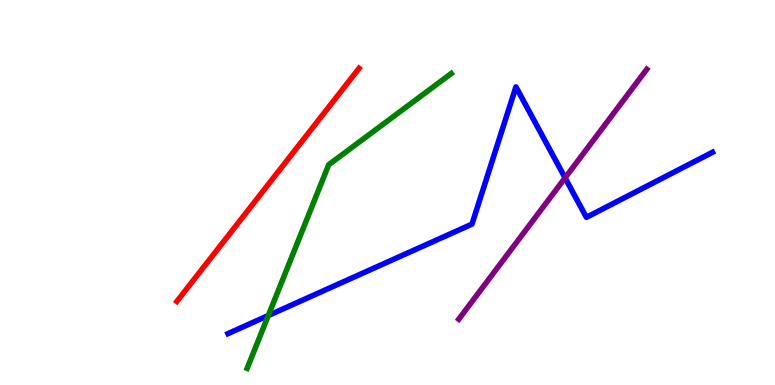[{'lines': ['blue', 'red'], 'intersections': []}, {'lines': ['green', 'red'], 'intersections': []}, {'lines': ['purple', 'red'], 'intersections': []}, {'lines': ['blue', 'green'], 'intersections': [{'x': 3.46, 'y': 1.8}]}, {'lines': ['blue', 'purple'], 'intersections': [{'x': 7.29, 'y': 5.38}]}, {'lines': ['green', 'purple'], 'intersections': []}]